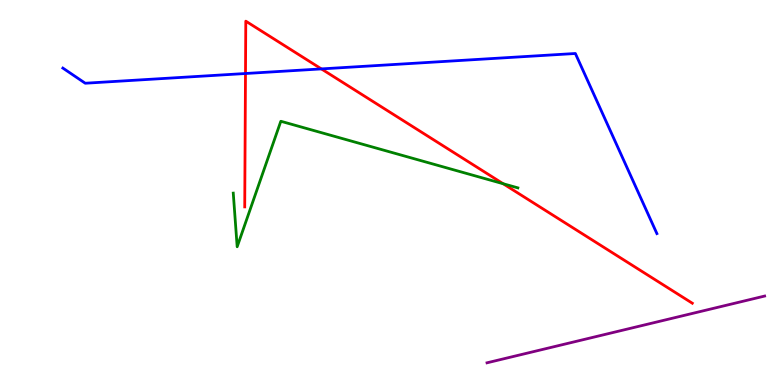[{'lines': ['blue', 'red'], 'intersections': [{'x': 3.17, 'y': 8.09}, {'x': 4.15, 'y': 8.21}]}, {'lines': ['green', 'red'], 'intersections': [{'x': 6.49, 'y': 5.23}]}, {'lines': ['purple', 'red'], 'intersections': []}, {'lines': ['blue', 'green'], 'intersections': []}, {'lines': ['blue', 'purple'], 'intersections': []}, {'lines': ['green', 'purple'], 'intersections': []}]